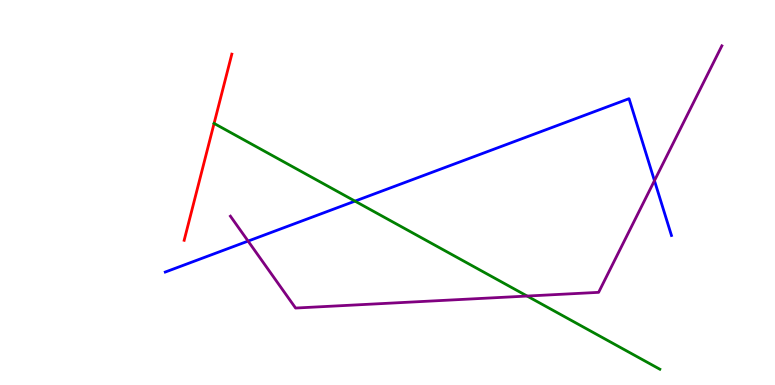[{'lines': ['blue', 'red'], 'intersections': []}, {'lines': ['green', 'red'], 'intersections': [{'x': 2.76, 'y': 6.79}]}, {'lines': ['purple', 'red'], 'intersections': []}, {'lines': ['blue', 'green'], 'intersections': [{'x': 4.58, 'y': 4.78}]}, {'lines': ['blue', 'purple'], 'intersections': [{'x': 3.2, 'y': 3.74}, {'x': 8.44, 'y': 5.31}]}, {'lines': ['green', 'purple'], 'intersections': [{'x': 6.8, 'y': 2.31}]}]